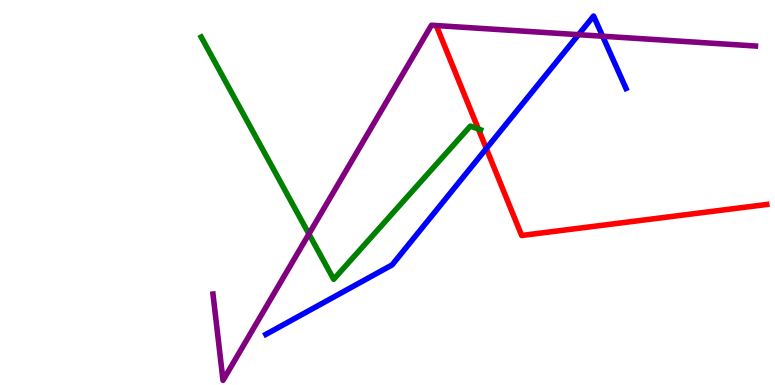[{'lines': ['blue', 'red'], 'intersections': [{'x': 6.28, 'y': 6.14}]}, {'lines': ['green', 'red'], 'intersections': [{'x': 6.17, 'y': 6.65}]}, {'lines': ['purple', 'red'], 'intersections': []}, {'lines': ['blue', 'green'], 'intersections': []}, {'lines': ['blue', 'purple'], 'intersections': [{'x': 7.46, 'y': 9.1}, {'x': 7.78, 'y': 9.06}]}, {'lines': ['green', 'purple'], 'intersections': [{'x': 3.99, 'y': 3.92}]}]